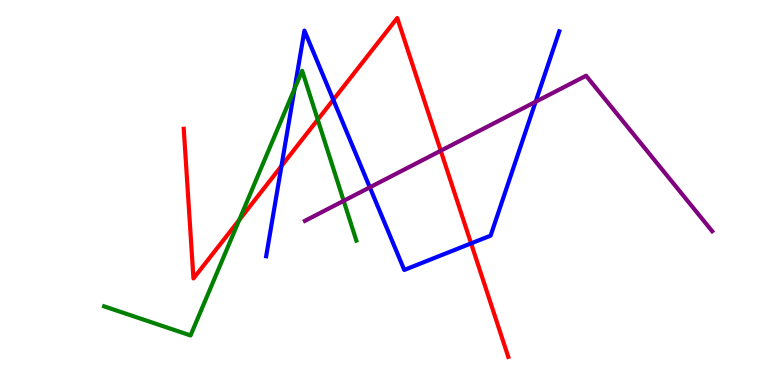[{'lines': ['blue', 'red'], 'intersections': [{'x': 3.63, 'y': 5.69}, {'x': 4.3, 'y': 7.41}, {'x': 6.08, 'y': 3.68}]}, {'lines': ['green', 'red'], 'intersections': [{'x': 3.09, 'y': 4.29}, {'x': 4.1, 'y': 6.89}]}, {'lines': ['purple', 'red'], 'intersections': [{'x': 5.69, 'y': 6.08}]}, {'lines': ['blue', 'green'], 'intersections': [{'x': 3.8, 'y': 7.69}]}, {'lines': ['blue', 'purple'], 'intersections': [{'x': 4.77, 'y': 5.13}, {'x': 6.91, 'y': 7.36}]}, {'lines': ['green', 'purple'], 'intersections': [{'x': 4.43, 'y': 4.78}]}]